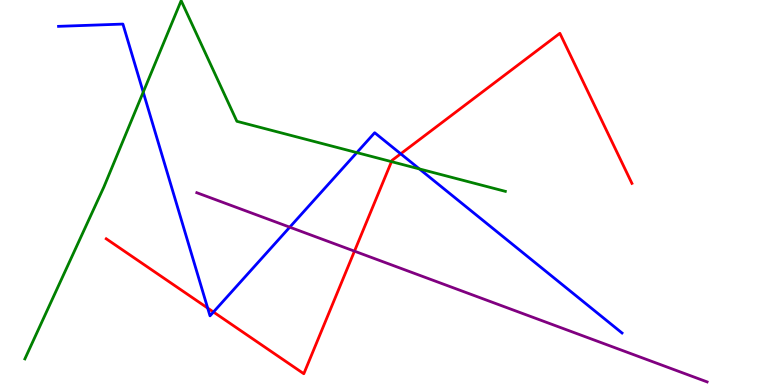[{'lines': ['blue', 'red'], 'intersections': [{'x': 2.68, 'y': 2.0}, {'x': 2.75, 'y': 1.9}, {'x': 5.17, 'y': 6.01}]}, {'lines': ['green', 'red'], 'intersections': [{'x': 5.05, 'y': 5.8}]}, {'lines': ['purple', 'red'], 'intersections': [{'x': 4.57, 'y': 3.48}]}, {'lines': ['blue', 'green'], 'intersections': [{'x': 1.85, 'y': 7.61}, {'x': 4.6, 'y': 6.04}, {'x': 5.41, 'y': 5.61}]}, {'lines': ['blue', 'purple'], 'intersections': [{'x': 3.74, 'y': 4.1}]}, {'lines': ['green', 'purple'], 'intersections': []}]